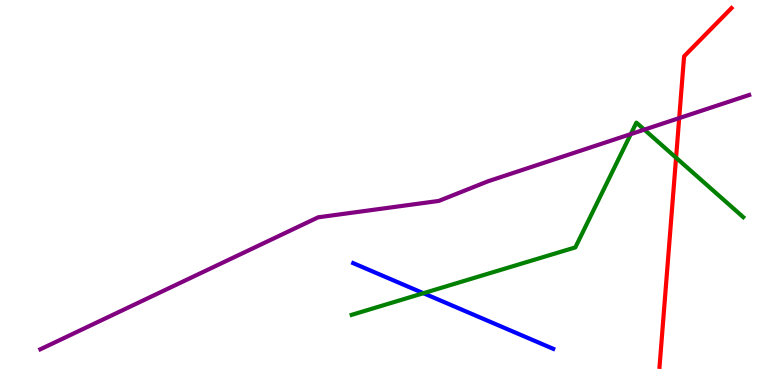[{'lines': ['blue', 'red'], 'intersections': []}, {'lines': ['green', 'red'], 'intersections': [{'x': 8.72, 'y': 5.9}]}, {'lines': ['purple', 'red'], 'intersections': [{'x': 8.76, 'y': 6.93}]}, {'lines': ['blue', 'green'], 'intersections': [{'x': 5.46, 'y': 2.38}]}, {'lines': ['blue', 'purple'], 'intersections': []}, {'lines': ['green', 'purple'], 'intersections': [{'x': 8.14, 'y': 6.52}, {'x': 8.31, 'y': 6.63}]}]